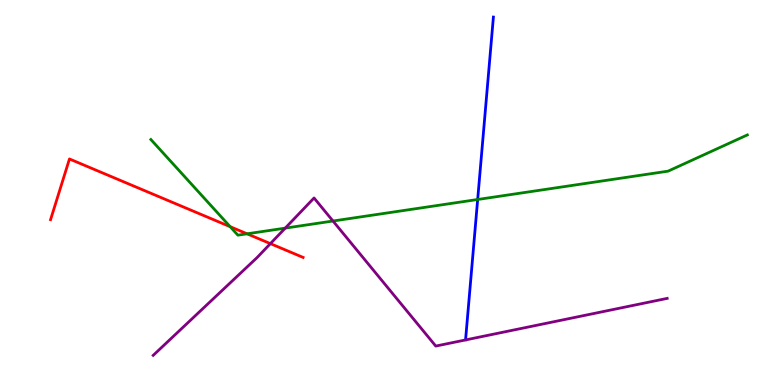[{'lines': ['blue', 'red'], 'intersections': []}, {'lines': ['green', 'red'], 'intersections': [{'x': 2.97, 'y': 4.11}, {'x': 3.19, 'y': 3.93}]}, {'lines': ['purple', 'red'], 'intersections': [{'x': 3.49, 'y': 3.67}]}, {'lines': ['blue', 'green'], 'intersections': [{'x': 6.16, 'y': 4.82}]}, {'lines': ['blue', 'purple'], 'intersections': []}, {'lines': ['green', 'purple'], 'intersections': [{'x': 3.68, 'y': 4.07}, {'x': 4.3, 'y': 4.26}]}]